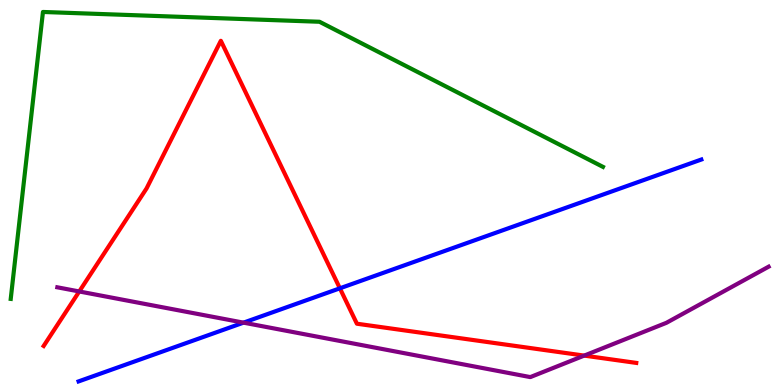[{'lines': ['blue', 'red'], 'intersections': [{'x': 4.39, 'y': 2.51}]}, {'lines': ['green', 'red'], 'intersections': []}, {'lines': ['purple', 'red'], 'intersections': [{'x': 1.02, 'y': 2.43}, {'x': 7.54, 'y': 0.764}]}, {'lines': ['blue', 'green'], 'intersections': []}, {'lines': ['blue', 'purple'], 'intersections': [{'x': 3.14, 'y': 1.62}]}, {'lines': ['green', 'purple'], 'intersections': []}]